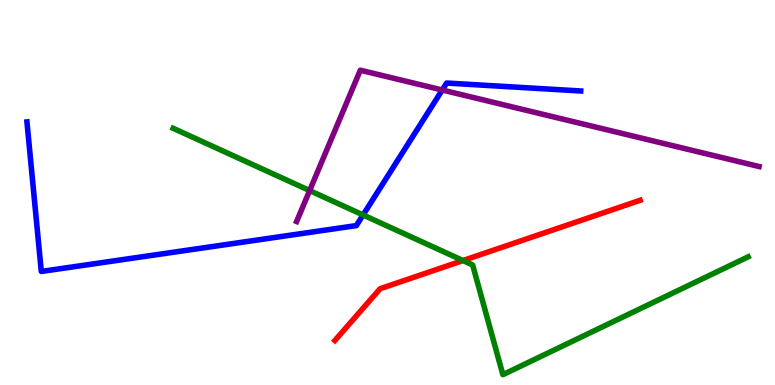[{'lines': ['blue', 'red'], 'intersections': []}, {'lines': ['green', 'red'], 'intersections': [{'x': 5.97, 'y': 3.23}]}, {'lines': ['purple', 'red'], 'intersections': []}, {'lines': ['blue', 'green'], 'intersections': [{'x': 4.68, 'y': 4.42}]}, {'lines': ['blue', 'purple'], 'intersections': [{'x': 5.71, 'y': 7.66}]}, {'lines': ['green', 'purple'], 'intersections': [{'x': 4.0, 'y': 5.05}]}]